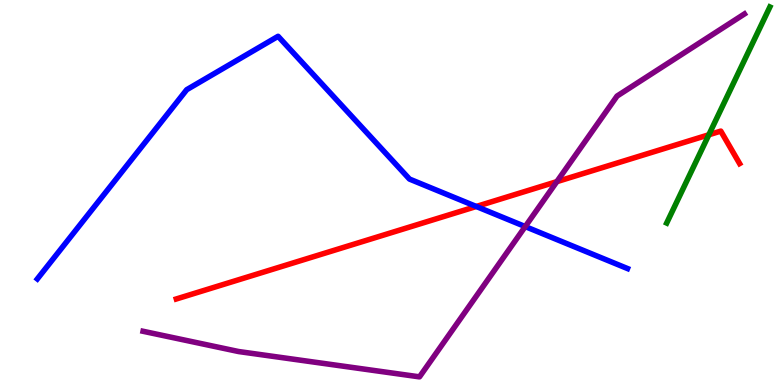[{'lines': ['blue', 'red'], 'intersections': [{'x': 6.15, 'y': 4.64}]}, {'lines': ['green', 'red'], 'intersections': [{'x': 9.15, 'y': 6.5}]}, {'lines': ['purple', 'red'], 'intersections': [{'x': 7.18, 'y': 5.28}]}, {'lines': ['blue', 'green'], 'intersections': []}, {'lines': ['blue', 'purple'], 'intersections': [{'x': 6.78, 'y': 4.12}]}, {'lines': ['green', 'purple'], 'intersections': []}]